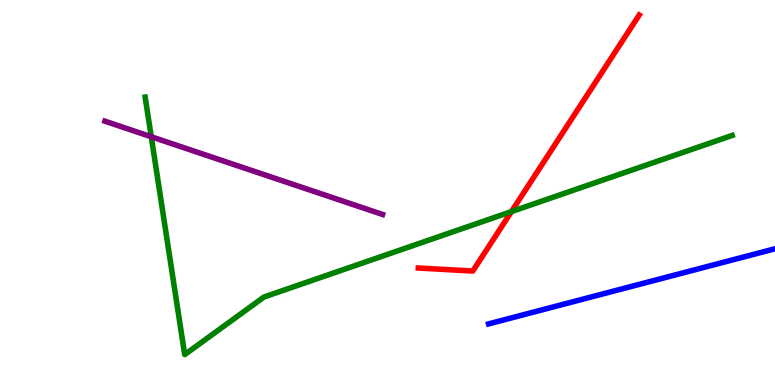[{'lines': ['blue', 'red'], 'intersections': []}, {'lines': ['green', 'red'], 'intersections': [{'x': 6.6, 'y': 4.5}]}, {'lines': ['purple', 'red'], 'intersections': []}, {'lines': ['blue', 'green'], 'intersections': []}, {'lines': ['blue', 'purple'], 'intersections': []}, {'lines': ['green', 'purple'], 'intersections': [{'x': 1.95, 'y': 6.45}]}]